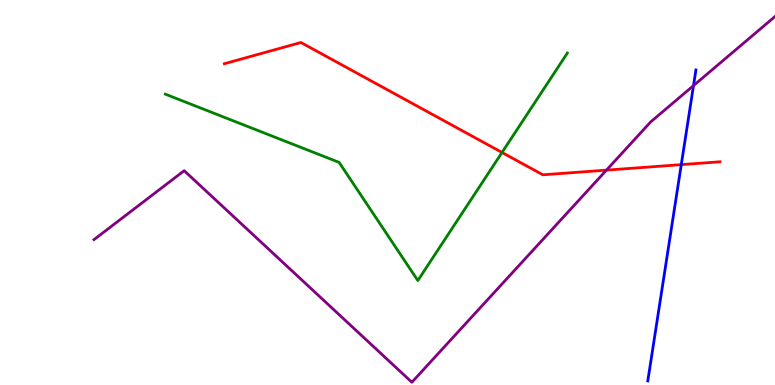[{'lines': ['blue', 'red'], 'intersections': [{'x': 8.79, 'y': 5.72}]}, {'lines': ['green', 'red'], 'intersections': [{'x': 6.48, 'y': 6.04}]}, {'lines': ['purple', 'red'], 'intersections': [{'x': 7.83, 'y': 5.58}]}, {'lines': ['blue', 'green'], 'intersections': []}, {'lines': ['blue', 'purple'], 'intersections': [{'x': 8.95, 'y': 7.78}]}, {'lines': ['green', 'purple'], 'intersections': []}]